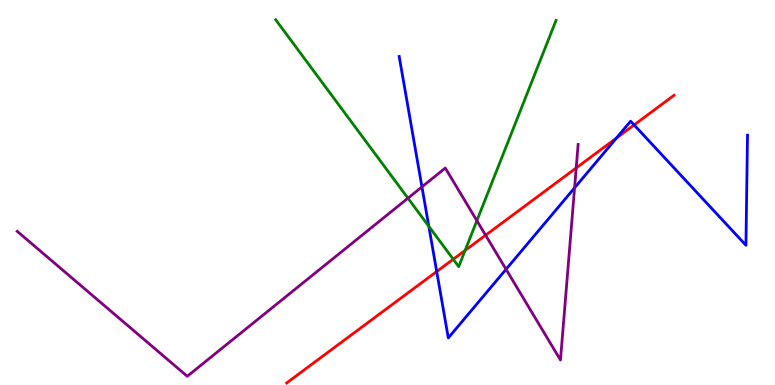[{'lines': ['blue', 'red'], 'intersections': [{'x': 5.64, 'y': 2.95}, {'x': 7.95, 'y': 6.41}, {'x': 8.18, 'y': 6.75}]}, {'lines': ['green', 'red'], 'intersections': [{'x': 5.85, 'y': 3.27}, {'x': 6.0, 'y': 3.5}]}, {'lines': ['purple', 'red'], 'intersections': [{'x': 6.27, 'y': 3.89}, {'x': 7.43, 'y': 5.64}]}, {'lines': ['blue', 'green'], 'intersections': [{'x': 5.53, 'y': 4.12}]}, {'lines': ['blue', 'purple'], 'intersections': [{'x': 5.44, 'y': 5.15}, {'x': 6.53, 'y': 3.01}, {'x': 7.41, 'y': 5.12}]}, {'lines': ['green', 'purple'], 'intersections': [{'x': 5.26, 'y': 4.85}, {'x': 6.15, 'y': 4.27}]}]